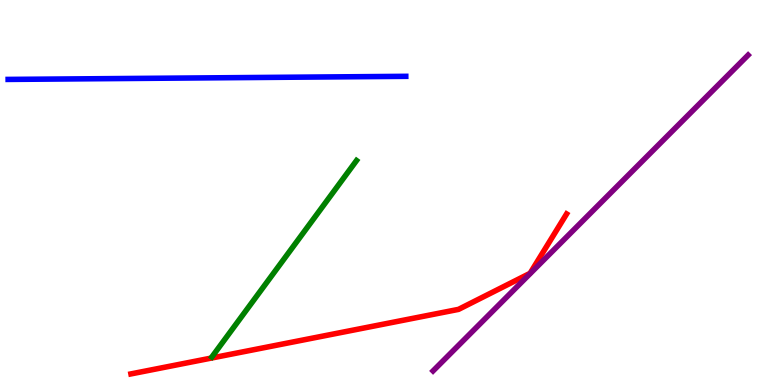[{'lines': ['blue', 'red'], 'intersections': []}, {'lines': ['green', 'red'], 'intersections': []}, {'lines': ['purple', 'red'], 'intersections': []}, {'lines': ['blue', 'green'], 'intersections': []}, {'lines': ['blue', 'purple'], 'intersections': []}, {'lines': ['green', 'purple'], 'intersections': []}]